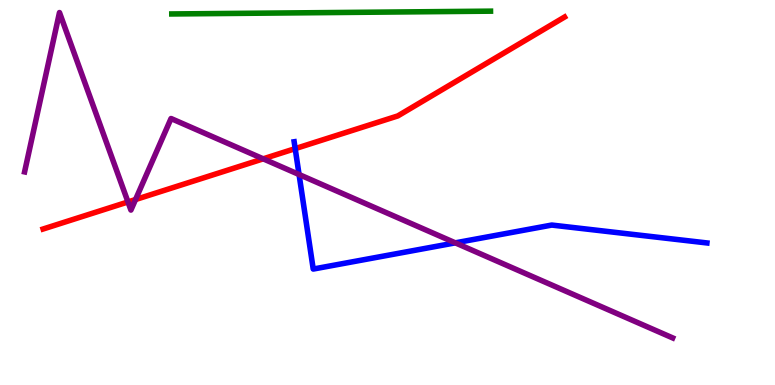[{'lines': ['blue', 'red'], 'intersections': [{'x': 3.81, 'y': 6.14}]}, {'lines': ['green', 'red'], 'intersections': []}, {'lines': ['purple', 'red'], 'intersections': [{'x': 1.65, 'y': 4.75}, {'x': 1.75, 'y': 4.82}, {'x': 3.4, 'y': 5.87}]}, {'lines': ['blue', 'green'], 'intersections': []}, {'lines': ['blue', 'purple'], 'intersections': [{'x': 3.86, 'y': 5.47}, {'x': 5.88, 'y': 3.69}]}, {'lines': ['green', 'purple'], 'intersections': []}]